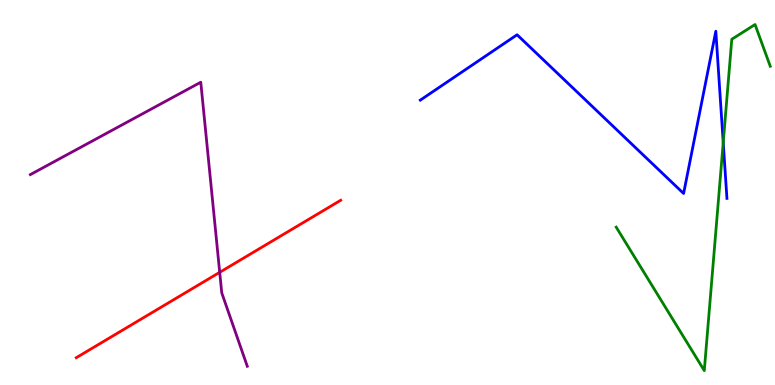[{'lines': ['blue', 'red'], 'intersections': []}, {'lines': ['green', 'red'], 'intersections': []}, {'lines': ['purple', 'red'], 'intersections': [{'x': 2.83, 'y': 2.93}]}, {'lines': ['blue', 'green'], 'intersections': [{'x': 9.33, 'y': 6.3}]}, {'lines': ['blue', 'purple'], 'intersections': []}, {'lines': ['green', 'purple'], 'intersections': []}]